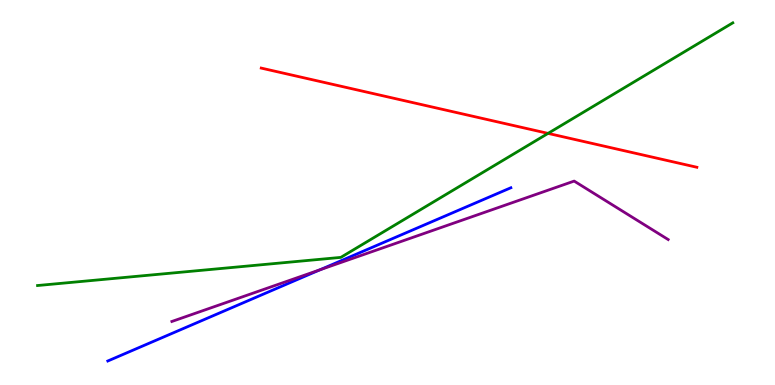[{'lines': ['blue', 'red'], 'intersections': []}, {'lines': ['green', 'red'], 'intersections': [{'x': 7.07, 'y': 6.54}]}, {'lines': ['purple', 'red'], 'intersections': []}, {'lines': ['blue', 'green'], 'intersections': []}, {'lines': ['blue', 'purple'], 'intersections': [{'x': 4.13, 'y': 2.99}]}, {'lines': ['green', 'purple'], 'intersections': []}]